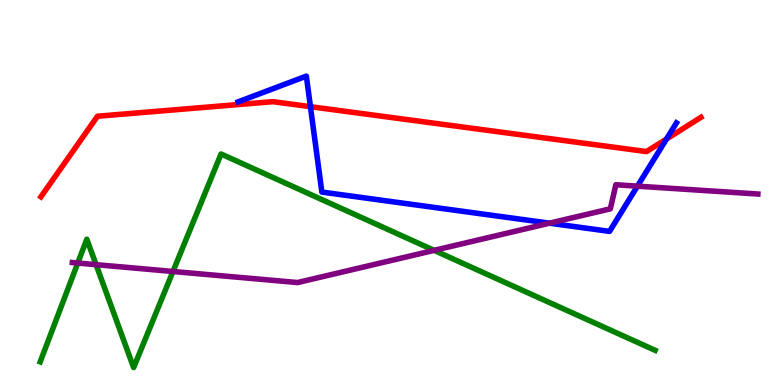[{'lines': ['blue', 'red'], 'intersections': [{'x': 4.01, 'y': 7.23}, {'x': 8.6, 'y': 6.39}]}, {'lines': ['green', 'red'], 'intersections': []}, {'lines': ['purple', 'red'], 'intersections': []}, {'lines': ['blue', 'green'], 'intersections': []}, {'lines': ['blue', 'purple'], 'intersections': [{'x': 7.09, 'y': 4.2}, {'x': 8.22, 'y': 5.16}]}, {'lines': ['green', 'purple'], 'intersections': [{'x': 1.0, 'y': 3.17}, {'x': 1.24, 'y': 3.13}, {'x': 2.23, 'y': 2.95}, {'x': 5.6, 'y': 3.5}]}]